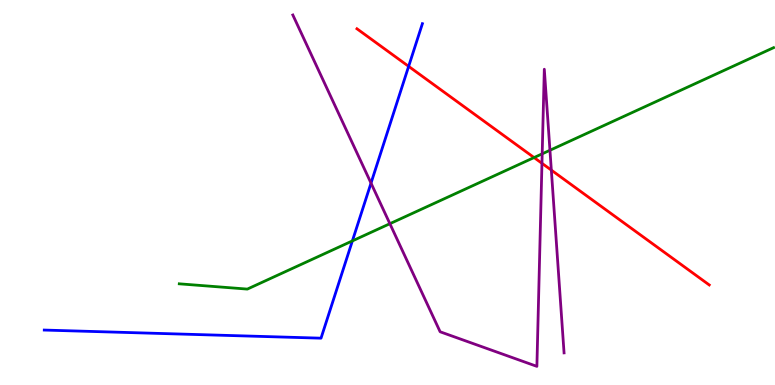[{'lines': ['blue', 'red'], 'intersections': [{'x': 5.27, 'y': 8.28}]}, {'lines': ['green', 'red'], 'intersections': [{'x': 6.89, 'y': 5.91}]}, {'lines': ['purple', 'red'], 'intersections': [{'x': 6.99, 'y': 5.76}, {'x': 7.11, 'y': 5.58}]}, {'lines': ['blue', 'green'], 'intersections': [{'x': 4.55, 'y': 3.74}]}, {'lines': ['blue', 'purple'], 'intersections': [{'x': 4.79, 'y': 5.24}]}, {'lines': ['green', 'purple'], 'intersections': [{'x': 5.03, 'y': 4.19}, {'x': 7.0, 'y': 6.0}, {'x': 7.1, 'y': 6.1}]}]